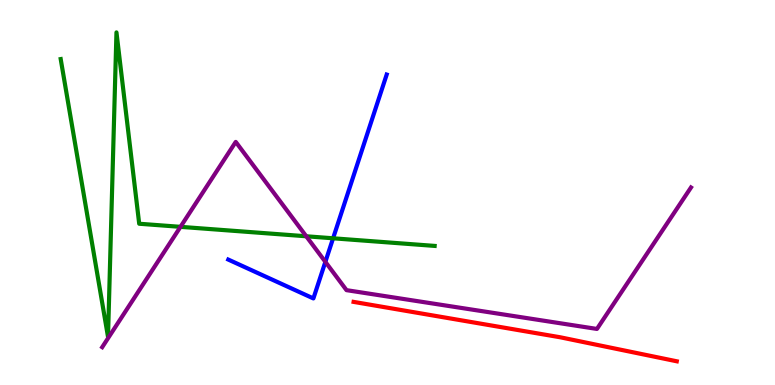[{'lines': ['blue', 'red'], 'intersections': []}, {'lines': ['green', 'red'], 'intersections': []}, {'lines': ['purple', 'red'], 'intersections': []}, {'lines': ['blue', 'green'], 'intersections': [{'x': 4.3, 'y': 3.81}]}, {'lines': ['blue', 'purple'], 'intersections': [{'x': 4.2, 'y': 3.2}]}, {'lines': ['green', 'purple'], 'intersections': [{'x': 2.33, 'y': 4.11}, {'x': 3.95, 'y': 3.86}]}]